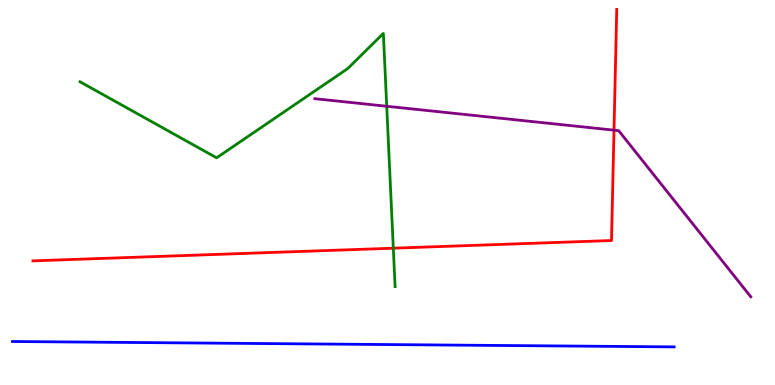[{'lines': ['blue', 'red'], 'intersections': []}, {'lines': ['green', 'red'], 'intersections': [{'x': 5.08, 'y': 3.55}]}, {'lines': ['purple', 'red'], 'intersections': [{'x': 7.92, 'y': 6.62}]}, {'lines': ['blue', 'green'], 'intersections': []}, {'lines': ['blue', 'purple'], 'intersections': []}, {'lines': ['green', 'purple'], 'intersections': [{'x': 4.99, 'y': 7.24}]}]